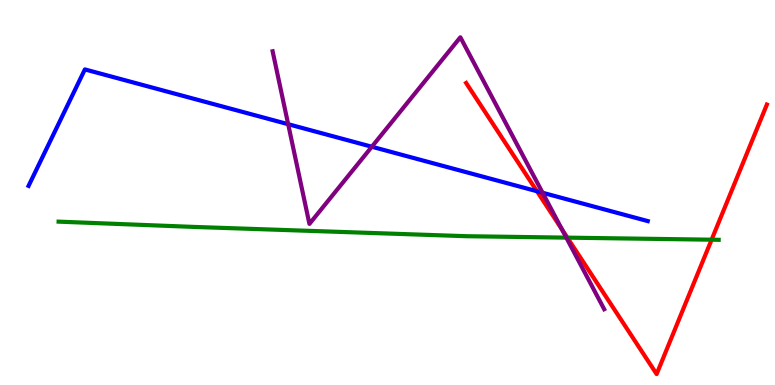[{'lines': ['blue', 'red'], 'intersections': [{'x': 6.93, 'y': 5.03}]}, {'lines': ['green', 'red'], 'intersections': [{'x': 7.32, 'y': 3.83}, {'x': 9.18, 'y': 3.77}]}, {'lines': ['purple', 'red'], 'intersections': [{'x': 7.25, 'y': 4.04}]}, {'lines': ['blue', 'green'], 'intersections': []}, {'lines': ['blue', 'purple'], 'intersections': [{'x': 3.72, 'y': 6.77}, {'x': 4.8, 'y': 6.19}, {'x': 7.0, 'y': 4.99}]}, {'lines': ['green', 'purple'], 'intersections': [{'x': 7.31, 'y': 3.83}]}]